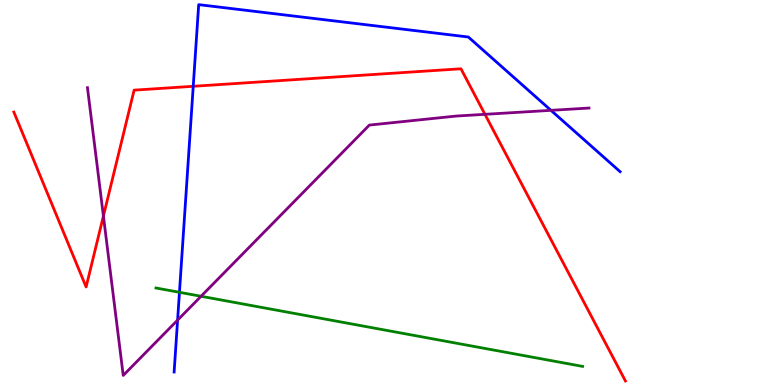[{'lines': ['blue', 'red'], 'intersections': [{'x': 2.49, 'y': 7.76}]}, {'lines': ['green', 'red'], 'intersections': []}, {'lines': ['purple', 'red'], 'intersections': [{'x': 1.33, 'y': 4.39}, {'x': 6.26, 'y': 7.03}]}, {'lines': ['blue', 'green'], 'intersections': [{'x': 2.32, 'y': 2.41}]}, {'lines': ['blue', 'purple'], 'intersections': [{'x': 2.29, 'y': 1.68}, {'x': 7.11, 'y': 7.13}]}, {'lines': ['green', 'purple'], 'intersections': [{'x': 2.59, 'y': 2.3}]}]